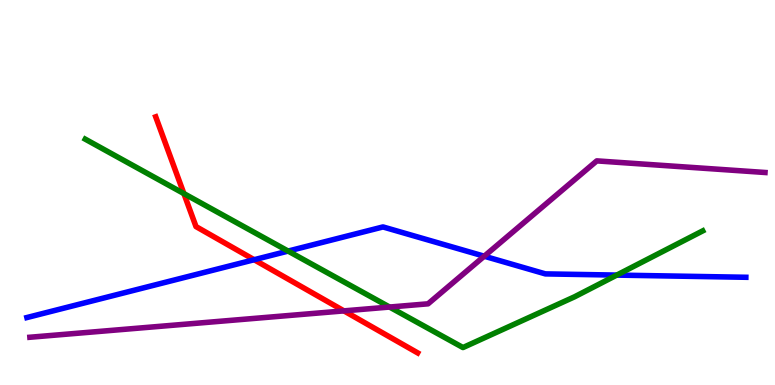[{'lines': ['blue', 'red'], 'intersections': [{'x': 3.28, 'y': 3.25}]}, {'lines': ['green', 'red'], 'intersections': [{'x': 2.37, 'y': 4.97}]}, {'lines': ['purple', 'red'], 'intersections': [{'x': 4.44, 'y': 1.93}]}, {'lines': ['blue', 'green'], 'intersections': [{'x': 3.72, 'y': 3.48}, {'x': 7.96, 'y': 2.85}]}, {'lines': ['blue', 'purple'], 'intersections': [{'x': 6.25, 'y': 3.35}]}, {'lines': ['green', 'purple'], 'intersections': [{'x': 5.03, 'y': 2.02}]}]